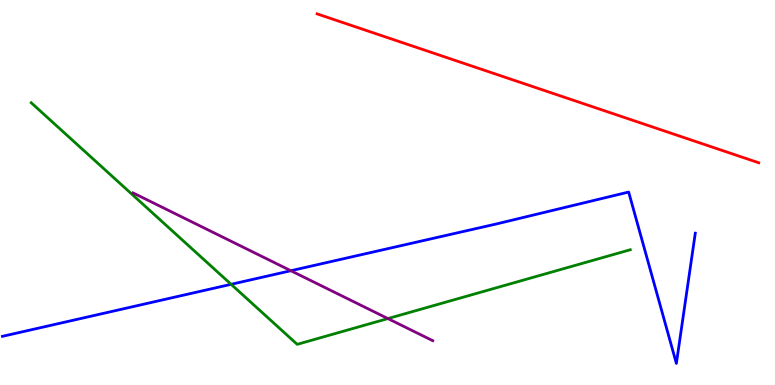[{'lines': ['blue', 'red'], 'intersections': []}, {'lines': ['green', 'red'], 'intersections': []}, {'lines': ['purple', 'red'], 'intersections': []}, {'lines': ['blue', 'green'], 'intersections': [{'x': 2.98, 'y': 2.62}]}, {'lines': ['blue', 'purple'], 'intersections': [{'x': 3.75, 'y': 2.97}]}, {'lines': ['green', 'purple'], 'intersections': [{'x': 5.01, 'y': 1.73}]}]